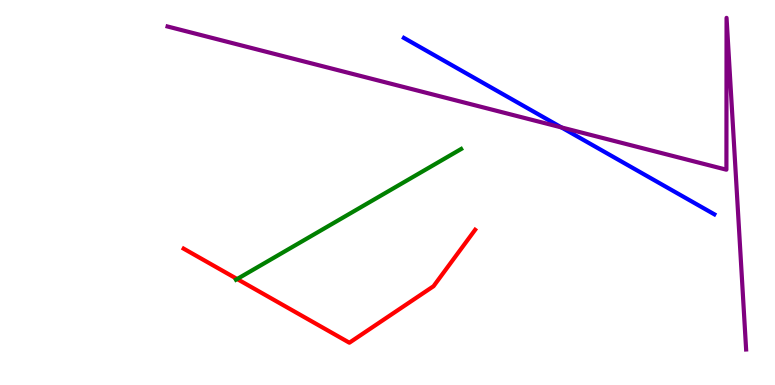[{'lines': ['blue', 'red'], 'intersections': []}, {'lines': ['green', 'red'], 'intersections': [{'x': 3.06, 'y': 2.75}]}, {'lines': ['purple', 'red'], 'intersections': []}, {'lines': ['blue', 'green'], 'intersections': []}, {'lines': ['blue', 'purple'], 'intersections': [{'x': 7.24, 'y': 6.69}]}, {'lines': ['green', 'purple'], 'intersections': []}]